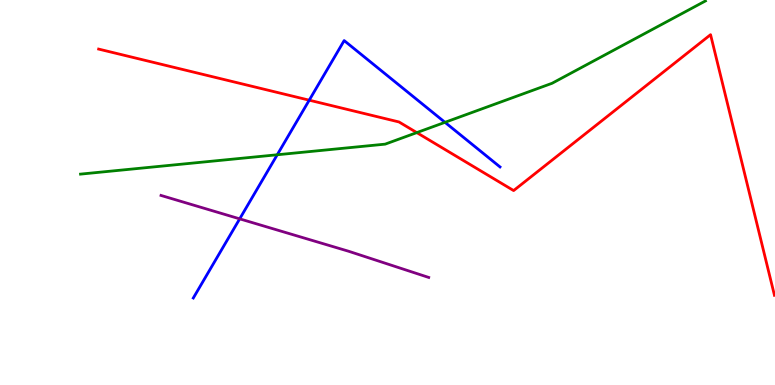[{'lines': ['blue', 'red'], 'intersections': [{'x': 3.99, 'y': 7.4}]}, {'lines': ['green', 'red'], 'intersections': [{'x': 5.38, 'y': 6.56}]}, {'lines': ['purple', 'red'], 'intersections': []}, {'lines': ['blue', 'green'], 'intersections': [{'x': 3.58, 'y': 5.98}, {'x': 5.74, 'y': 6.82}]}, {'lines': ['blue', 'purple'], 'intersections': [{'x': 3.09, 'y': 4.32}]}, {'lines': ['green', 'purple'], 'intersections': []}]